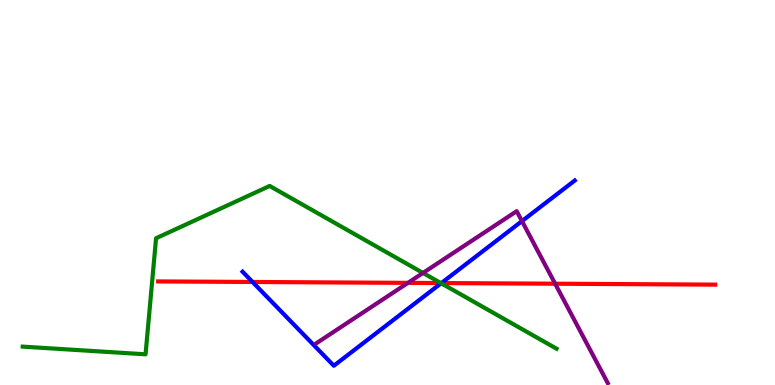[{'lines': ['blue', 'red'], 'intersections': [{'x': 3.26, 'y': 2.68}, {'x': 5.7, 'y': 2.65}]}, {'lines': ['green', 'red'], 'intersections': [{'x': 5.69, 'y': 2.65}]}, {'lines': ['purple', 'red'], 'intersections': [{'x': 5.26, 'y': 2.65}, {'x': 7.16, 'y': 2.63}]}, {'lines': ['blue', 'green'], 'intersections': [{'x': 5.69, 'y': 2.64}]}, {'lines': ['blue', 'purple'], 'intersections': [{'x': 6.74, 'y': 4.26}]}, {'lines': ['green', 'purple'], 'intersections': [{'x': 5.46, 'y': 2.91}]}]